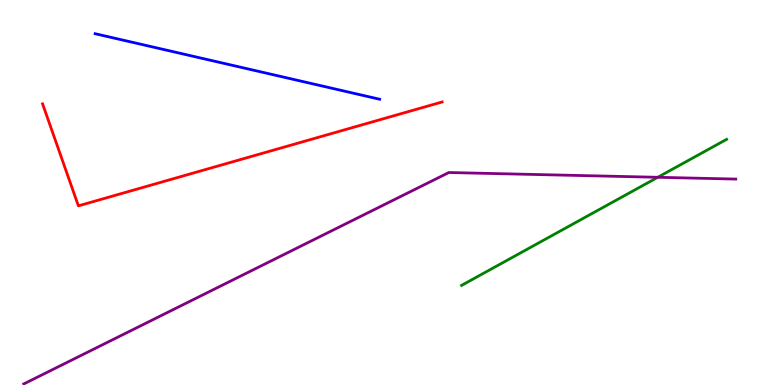[{'lines': ['blue', 'red'], 'intersections': []}, {'lines': ['green', 'red'], 'intersections': []}, {'lines': ['purple', 'red'], 'intersections': []}, {'lines': ['blue', 'green'], 'intersections': []}, {'lines': ['blue', 'purple'], 'intersections': []}, {'lines': ['green', 'purple'], 'intersections': [{'x': 8.49, 'y': 5.39}]}]